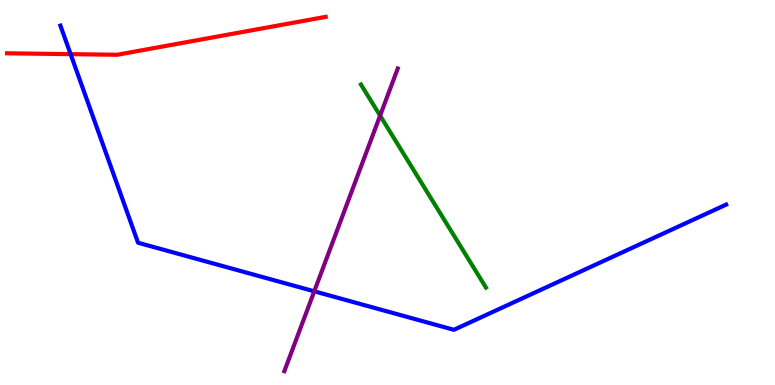[{'lines': ['blue', 'red'], 'intersections': [{'x': 0.911, 'y': 8.59}]}, {'lines': ['green', 'red'], 'intersections': []}, {'lines': ['purple', 'red'], 'intersections': []}, {'lines': ['blue', 'green'], 'intersections': []}, {'lines': ['blue', 'purple'], 'intersections': [{'x': 4.06, 'y': 2.43}]}, {'lines': ['green', 'purple'], 'intersections': [{'x': 4.9, 'y': 7.0}]}]